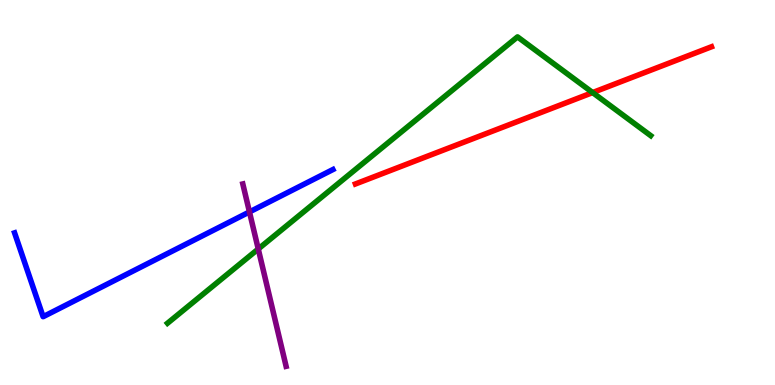[{'lines': ['blue', 'red'], 'intersections': []}, {'lines': ['green', 'red'], 'intersections': [{'x': 7.65, 'y': 7.6}]}, {'lines': ['purple', 'red'], 'intersections': []}, {'lines': ['blue', 'green'], 'intersections': []}, {'lines': ['blue', 'purple'], 'intersections': [{'x': 3.22, 'y': 4.5}]}, {'lines': ['green', 'purple'], 'intersections': [{'x': 3.33, 'y': 3.53}]}]